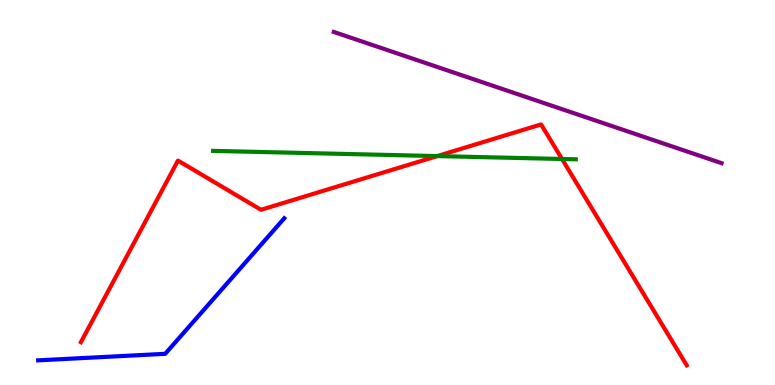[{'lines': ['blue', 'red'], 'intersections': []}, {'lines': ['green', 'red'], 'intersections': [{'x': 5.64, 'y': 5.95}, {'x': 7.25, 'y': 5.87}]}, {'lines': ['purple', 'red'], 'intersections': []}, {'lines': ['blue', 'green'], 'intersections': []}, {'lines': ['blue', 'purple'], 'intersections': []}, {'lines': ['green', 'purple'], 'intersections': []}]